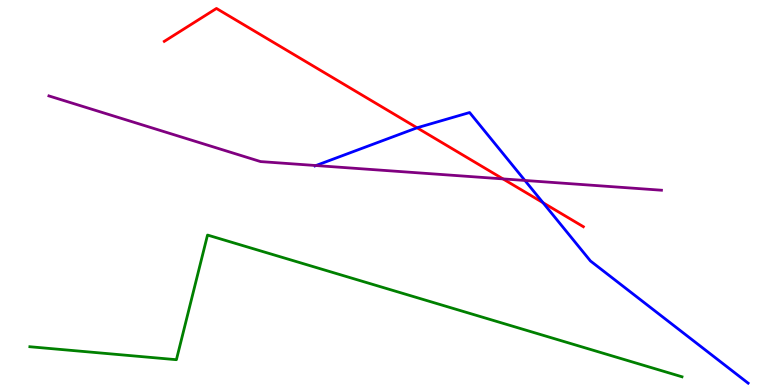[{'lines': ['blue', 'red'], 'intersections': [{'x': 5.38, 'y': 6.68}, {'x': 7.01, 'y': 4.74}]}, {'lines': ['green', 'red'], 'intersections': []}, {'lines': ['purple', 'red'], 'intersections': [{'x': 6.49, 'y': 5.35}]}, {'lines': ['blue', 'green'], 'intersections': []}, {'lines': ['blue', 'purple'], 'intersections': [{'x': 4.08, 'y': 5.7}, {'x': 6.77, 'y': 5.31}]}, {'lines': ['green', 'purple'], 'intersections': []}]